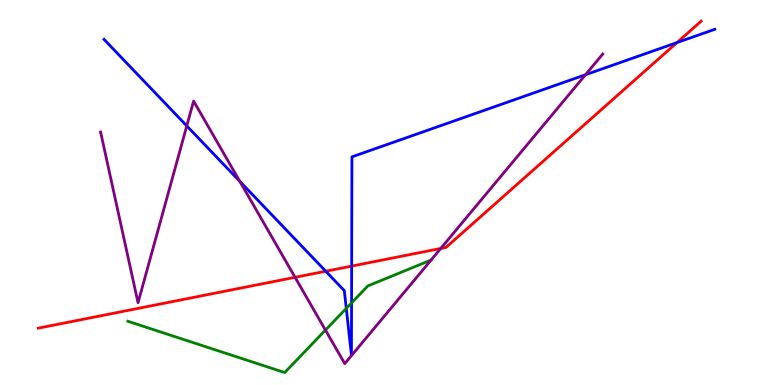[{'lines': ['blue', 'red'], 'intersections': [{'x': 4.2, 'y': 2.95}, {'x': 4.54, 'y': 3.09}, {'x': 8.74, 'y': 8.89}]}, {'lines': ['green', 'red'], 'intersections': []}, {'lines': ['purple', 'red'], 'intersections': [{'x': 3.81, 'y': 2.8}, {'x': 5.69, 'y': 3.55}]}, {'lines': ['blue', 'green'], 'intersections': [{'x': 4.47, 'y': 1.99}, {'x': 4.54, 'y': 2.13}]}, {'lines': ['blue', 'purple'], 'intersections': [{'x': 2.41, 'y': 6.73}, {'x': 3.09, 'y': 5.29}, {'x': 7.55, 'y': 8.06}]}, {'lines': ['green', 'purple'], 'intersections': [{'x': 4.2, 'y': 1.43}]}]